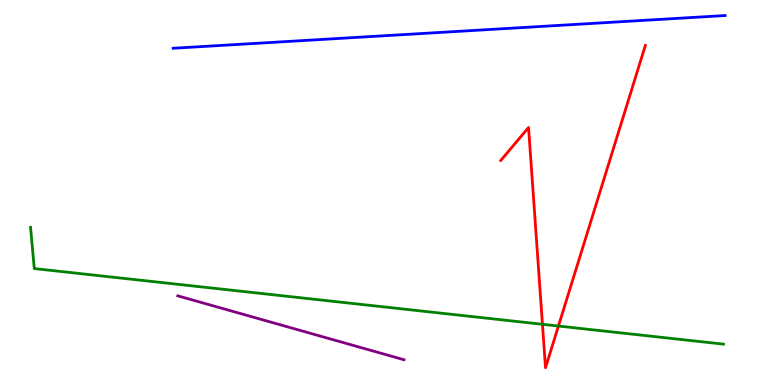[{'lines': ['blue', 'red'], 'intersections': []}, {'lines': ['green', 'red'], 'intersections': [{'x': 7.0, 'y': 1.58}, {'x': 7.21, 'y': 1.53}]}, {'lines': ['purple', 'red'], 'intersections': []}, {'lines': ['blue', 'green'], 'intersections': []}, {'lines': ['blue', 'purple'], 'intersections': []}, {'lines': ['green', 'purple'], 'intersections': []}]